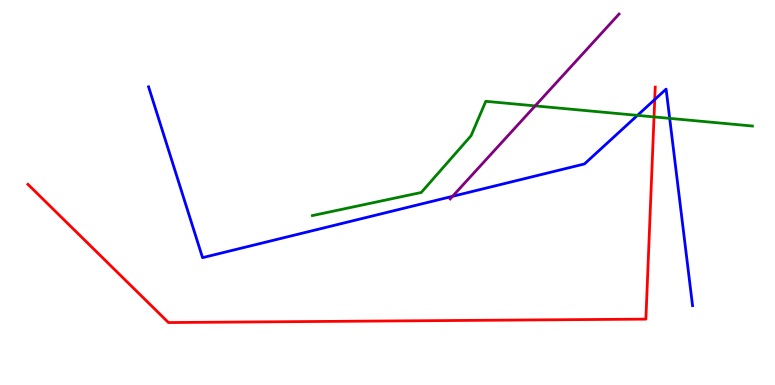[{'lines': ['blue', 'red'], 'intersections': [{'x': 8.45, 'y': 7.41}]}, {'lines': ['green', 'red'], 'intersections': [{'x': 8.44, 'y': 6.96}]}, {'lines': ['purple', 'red'], 'intersections': []}, {'lines': ['blue', 'green'], 'intersections': [{'x': 8.23, 'y': 7.0}, {'x': 8.64, 'y': 6.93}]}, {'lines': ['blue', 'purple'], 'intersections': [{'x': 5.84, 'y': 4.9}]}, {'lines': ['green', 'purple'], 'intersections': [{'x': 6.91, 'y': 7.25}]}]